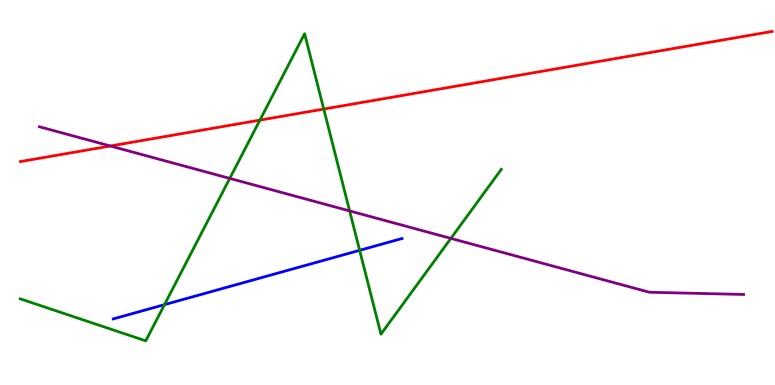[{'lines': ['blue', 'red'], 'intersections': []}, {'lines': ['green', 'red'], 'intersections': [{'x': 3.35, 'y': 6.88}, {'x': 4.18, 'y': 7.17}]}, {'lines': ['purple', 'red'], 'intersections': [{'x': 1.42, 'y': 6.21}]}, {'lines': ['blue', 'green'], 'intersections': [{'x': 2.12, 'y': 2.09}, {'x': 4.64, 'y': 3.5}]}, {'lines': ['blue', 'purple'], 'intersections': []}, {'lines': ['green', 'purple'], 'intersections': [{'x': 2.96, 'y': 5.37}, {'x': 4.51, 'y': 4.52}, {'x': 5.82, 'y': 3.81}]}]